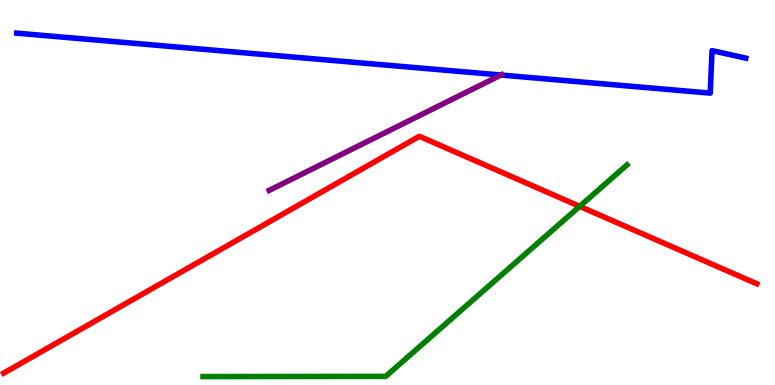[{'lines': ['blue', 'red'], 'intersections': []}, {'lines': ['green', 'red'], 'intersections': [{'x': 7.48, 'y': 4.64}]}, {'lines': ['purple', 'red'], 'intersections': []}, {'lines': ['blue', 'green'], 'intersections': []}, {'lines': ['blue', 'purple'], 'intersections': [{'x': 6.46, 'y': 8.05}]}, {'lines': ['green', 'purple'], 'intersections': []}]